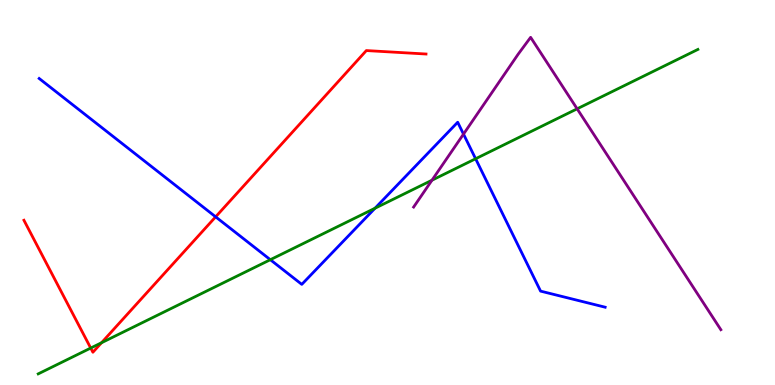[{'lines': ['blue', 'red'], 'intersections': [{'x': 2.78, 'y': 4.37}]}, {'lines': ['green', 'red'], 'intersections': [{'x': 1.17, 'y': 0.96}, {'x': 1.31, 'y': 1.1}]}, {'lines': ['purple', 'red'], 'intersections': []}, {'lines': ['blue', 'green'], 'intersections': [{'x': 3.49, 'y': 3.25}, {'x': 4.84, 'y': 4.59}, {'x': 6.14, 'y': 5.88}]}, {'lines': ['blue', 'purple'], 'intersections': [{'x': 5.98, 'y': 6.52}]}, {'lines': ['green', 'purple'], 'intersections': [{'x': 5.57, 'y': 5.32}, {'x': 7.45, 'y': 7.17}]}]